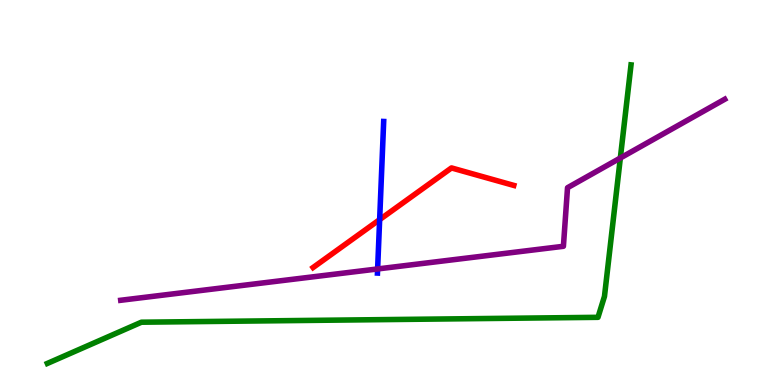[{'lines': ['blue', 'red'], 'intersections': [{'x': 4.9, 'y': 4.3}]}, {'lines': ['green', 'red'], 'intersections': []}, {'lines': ['purple', 'red'], 'intersections': []}, {'lines': ['blue', 'green'], 'intersections': []}, {'lines': ['blue', 'purple'], 'intersections': [{'x': 4.87, 'y': 3.01}]}, {'lines': ['green', 'purple'], 'intersections': [{'x': 8.0, 'y': 5.9}]}]